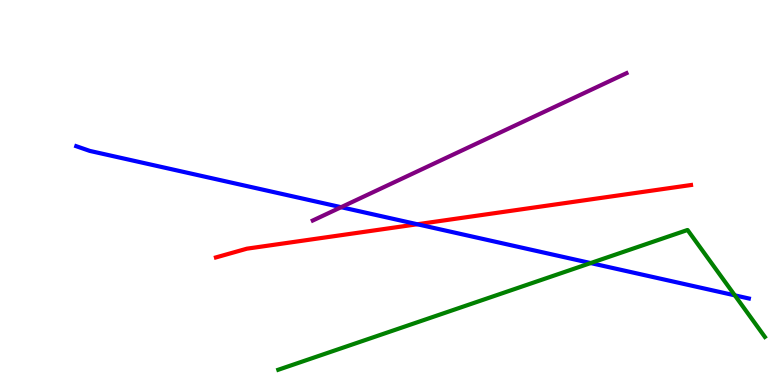[{'lines': ['blue', 'red'], 'intersections': [{'x': 5.38, 'y': 4.18}]}, {'lines': ['green', 'red'], 'intersections': []}, {'lines': ['purple', 'red'], 'intersections': []}, {'lines': ['blue', 'green'], 'intersections': [{'x': 7.62, 'y': 3.17}, {'x': 9.48, 'y': 2.33}]}, {'lines': ['blue', 'purple'], 'intersections': [{'x': 4.4, 'y': 4.62}]}, {'lines': ['green', 'purple'], 'intersections': []}]